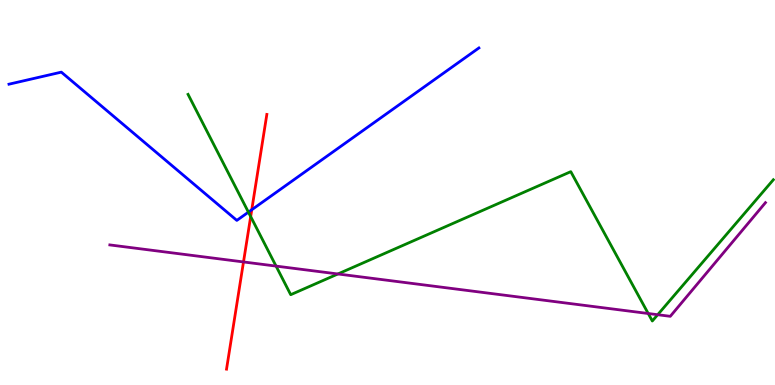[{'lines': ['blue', 'red'], 'intersections': [{'x': 3.25, 'y': 4.55}]}, {'lines': ['green', 'red'], 'intersections': [{'x': 3.23, 'y': 4.37}]}, {'lines': ['purple', 'red'], 'intersections': [{'x': 3.14, 'y': 3.2}]}, {'lines': ['blue', 'green'], 'intersections': [{'x': 3.21, 'y': 4.49}]}, {'lines': ['blue', 'purple'], 'intersections': []}, {'lines': ['green', 'purple'], 'intersections': [{'x': 3.56, 'y': 3.09}, {'x': 4.36, 'y': 2.88}, {'x': 8.36, 'y': 1.86}, {'x': 8.49, 'y': 1.83}]}]